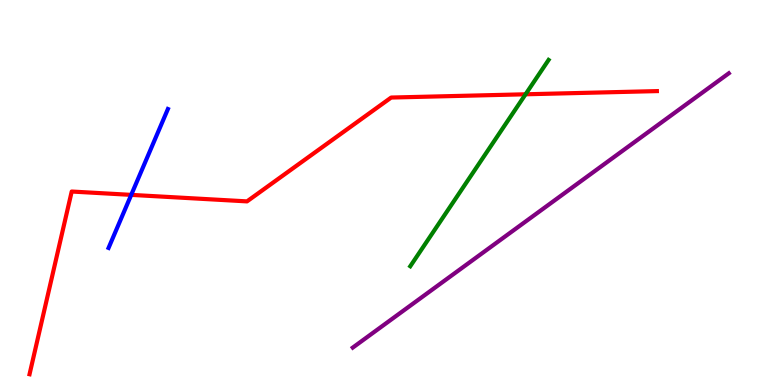[{'lines': ['blue', 'red'], 'intersections': [{'x': 1.69, 'y': 4.94}]}, {'lines': ['green', 'red'], 'intersections': [{'x': 6.78, 'y': 7.55}]}, {'lines': ['purple', 'red'], 'intersections': []}, {'lines': ['blue', 'green'], 'intersections': []}, {'lines': ['blue', 'purple'], 'intersections': []}, {'lines': ['green', 'purple'], 'intersections': []}]